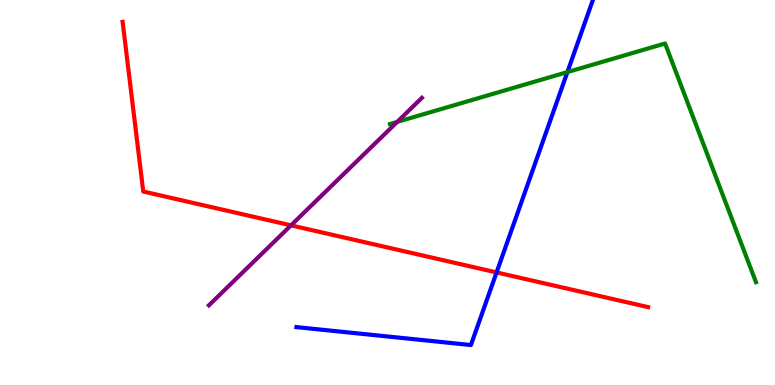[{'lines': ['blue', 'red'], 'intersections': [{'x': 6.41, 'y': 2.92}]}, {'lines': ['green', 'red'], 'intersections': []}, {'lines': ['purple', 'red'], 'intersections': [{'x': 3.75, 'y': 4.15}]}, {'lines': ['blue', 'green'], 'intersections': [{'x': 7.32, 'y': 8.13}]}, {'lines': ['blue', 'purple'], 'intersections': []}, {'lines': ['green', 'purple'], 'intersections': [{'x': 5.12, 'y': 6.83}]}]